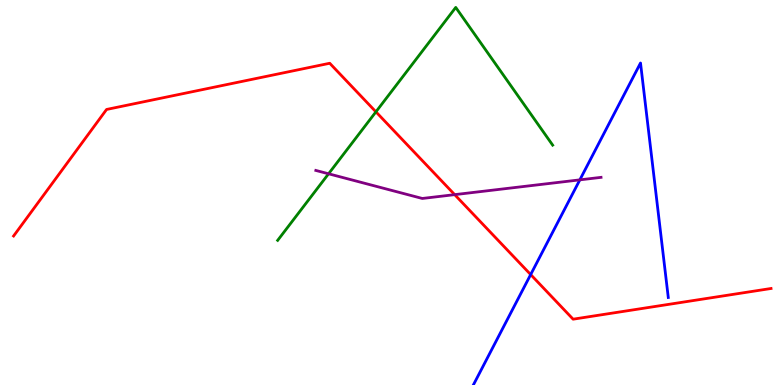[{'lines': ['blue', 'red'], 'intersections': [{'x': 6.85, 'y': 2.87}]}, {'lines': ['green', 'red'], 'intersections': [{'x': 4.85, 'y': 7.1}]}, {'lines': ['purple', 'red'], 'intersections': [{'x': 5.87, 'y': 4.94}]}, {'lines': ['blue', 'green'], 'intersections': []}, {'lines': ['blue', 'purple'], 'intersections': [{'x': 7.48, 'y': 5.33}]}, {'lines': ['green', 'purple'], 'intersections': [{'x': 4.24, 'y': 5.49}]}]